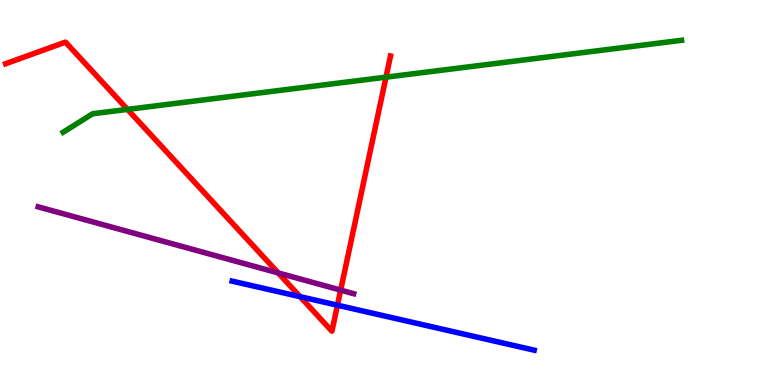[{'lines': ['blue', 'red'], 'intersections': [{'x': 3.87, 'y': 2.29}, {'x': 4.35, 'y': 2.07}]}, {'lines': ['green', 'red'], 'intersections': [{'x': 1.65, 'y': 7.16}, {'x': 4.98, 'y': 8.0}]}, {'lines': ['purple', 'red'], 'intersections': [{'x': 3.59, 'y': 2.91}, {'x': 4.4, 'y': 2.46}]}, {'lines': ['blue', 'green'], 'intersections': []}, {'lines': ['blue', 'purple'], 'intersections': []}, {'lines': ['green', 'purple'], 'intersections': []}]